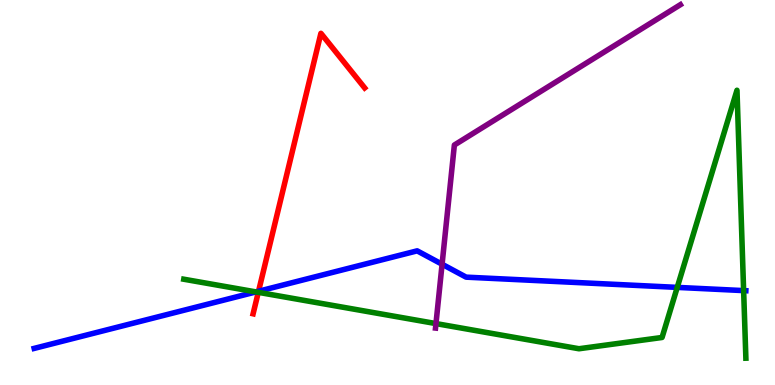[{'lines': ['blue', 'red'], 'intersections': [{'x': 3.34, 'y': 2.44}]}, {'lines': ['green', 'red'], 'intersections': [{'x': 3.33, 'y': 2.41}]}, {'lines': ['purple', 'red'], 'intersections': []}, {'lines': ['blue', 'green'], 'intersections': [{'x': 3.3, 'y': 2.42}, {'x': 8.74, 'y': 2.54}, {'x': 9.6, 'y': 2.45}]}, {'lines': ['blue', 'purple'], 'intersections': [{'x': 5.7, 'y': 3.14}]}, {'lines': ['green', 'purple'], 'intersections': [{'x': 5.63, 'y': 1.6}]}]